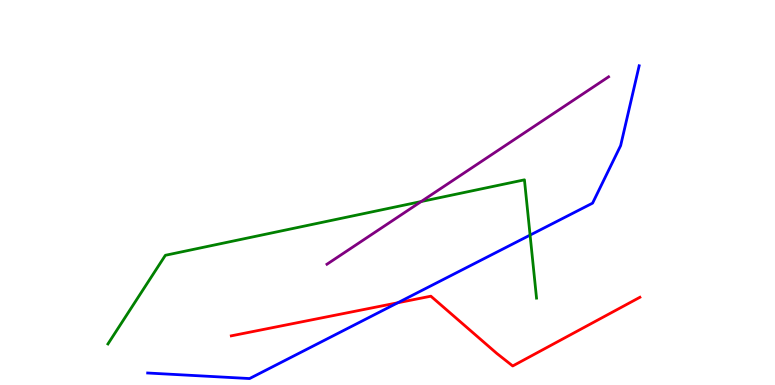[{'lines': ['blue', 'red'], 'intersections': [{'x': 5.13, 'y': 2.14}]}, {'lines': ['green', 'red'], 'intersections': []}, {'lines': ['purple', 'red'], 'intersections': []}, {'lines': ['blue', 'green'], 'intersections': [{'x': 6.84, 'y': 3.89}]}, {'lines': ['blue', 'purple'], 'intersections': []}, {'lines': ['green', 'purple'], 'intersections': [{'x': 5.43, 'y': 4.77}]}]